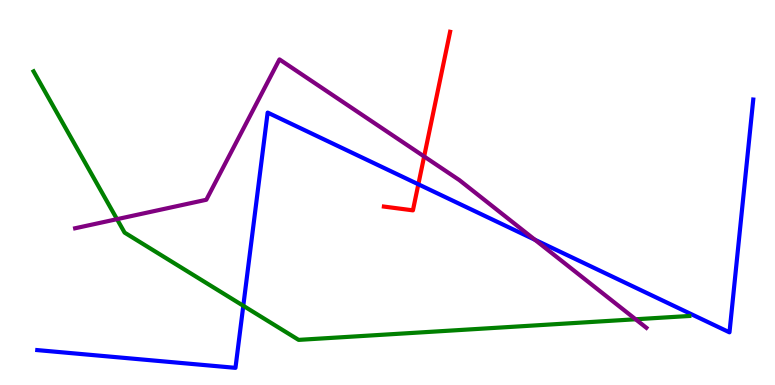[{'lines': ['blue', 'red'], 'intersections': [{'x': 5.4, 'y': 5.21}]}, {'lines': ['green', 'red'], 'intersections': []}, {'lines': ['purple', 'red'], 'intersections': [{'x': 5.47, 'y': 5.94}]}, {'lines': ['blue', 'green'], 'intersections': [{'x': 3.14, 'y': 2.06}]}, {'lines': ['blue', 'purple'], 'intersections': [{'x': 6.9, 'y': 3.77}]}, {'lines': ['green', 'purple'], 'intersections': [{'x': 1.51, 'y': 4.31}, {'x': 8.2, 'y': 1.71}]}]